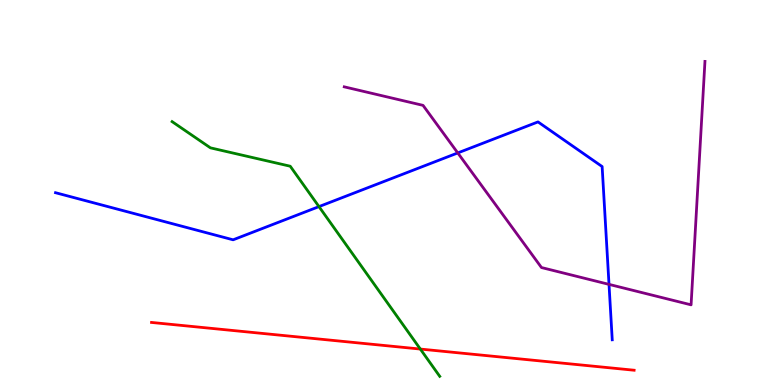[{'lines': ['blue', 'red'], 'intersections': []}, {'lines': ['green', 'red'], 'intersections': [{'x': 5.42, 'y': 0.934}]}, {'lines': ['purple', 'red'], 'intersections': []}, {'lines': ['blue', 'green'], 'intersections': [{'x': 4.12, 'y': 4.63}]}, {'lines': ['blue', 'purple'], 'intersections': [{'x': 5.91, 'y': 6.03}, {'x': 7.86, 'y': 2.61}]}, {'lines': ['green', 'purple'], 'intersections': []}]